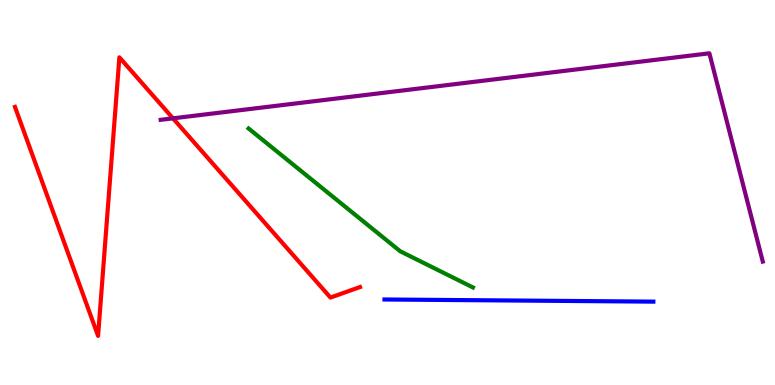[{'lines': ['blue', 'red'], 'intersections': []}, {'lines': ['green', 'red'], 'intersections': []}, {'lines': ['purple', 'red'], 'intersections': [{'x': 2.23, 'y': 6.93}]}, {'lines': ['blue', 'green'], 'intersections': []}, {'lines': ['blue', 'purple'], 'intersections': []}, {'lines': ['green', 'purple'], 'intersections': []}]